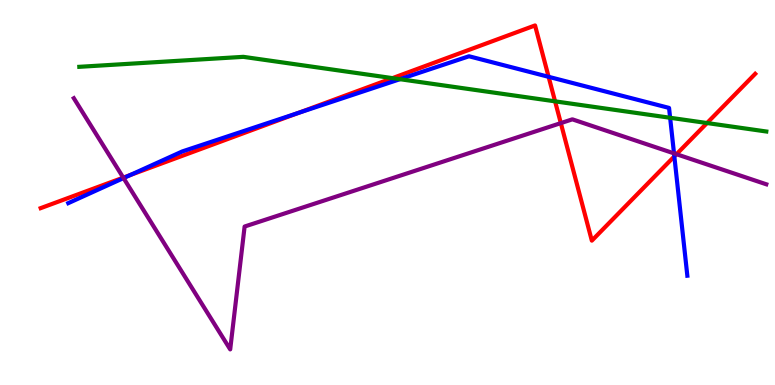[{'lines': ['blue', 'red'], 'intersections': [{'x': 1.68, 'y': 5.45}, {'x': 3.85, 'y': 7.07}, {'x': 7.08, 'y': 8.0}, {'x': 8.7, 'y': 5.94}]}, {'lines': ['green', 'red'], 'intersections': [{'x': 5.06, 'y': 7.97}, {'x': 7.16, 'y': 7.37}, {'x': 9.12, 'y': 6.8}]}, {'lines': ['purple', 'red'], 'intersections': [{'x': 1.59, 'y': 5.39}, {'x': 7.24, 'y': 6.8}, {'x': 8.73, 'y': 5.99}]}, {'lines': ['blue', 'green'], 'intersections': [{'x': 5.16, 'y': 7.94}, {'x': 8.65, 'y': 6.94}]}, {'lines': ['blue', 'purple'], 'intersections': [{'x': 1.59, 'y': 5.37}, {'x': 8.7, 'y': 6.02}]}, {'lines': ['green', 'purple'], 'intersections': []}]